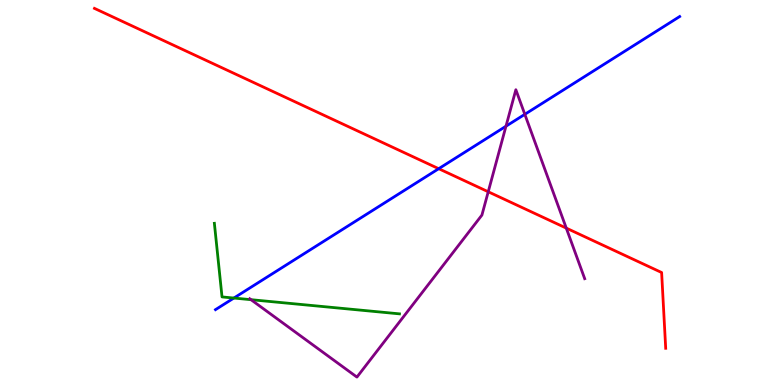[{'lines': ['blue', 'red'], 'intersections': [{'x': 5.66, 'y': 5.62}]}, {'lines': ['green', 'red'], 'intersections': []}, {'lines': ['purple', 'red'], 'intersections': [{'x': 6.3, 'y': 5.02}, {'x': 7.31, 'y': 4.08}]}, {'lines': ['blue', 'green'], 'intersections': [{'x': 3.02, 'y': 2.26}]}, {'lines': ['blue', 'purple'], 'intersections': [{'x': 6.53, 'y': 6.72}, {'x': 6.77, 'y': 7.03}]}, {'lines': ['green', 'purple'], 'intersections': [{'x': 3.24, 'y': 2.22}]}]